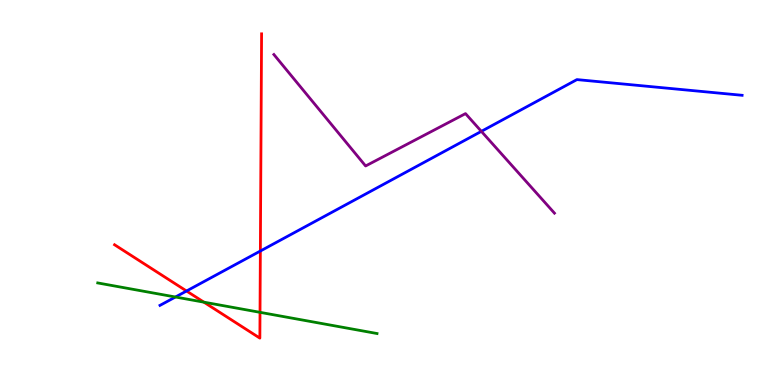[{'lines': ['blue', 'red'], 'intersections': [{'x': 2.41, 'y': 2.44}, {'x': 3.36, 'y': 3.48}]}, {'lines': ['green', 'red'], 'intersections': [{'x': 2.63, 'y': 2.15}, {'x': 3.36, 'y': 1.89}]}, {'lines': ['purple', 'red'], 'intersections': []}, {'lines': ['blue', 'green'], 'intersections': [{'x': 2.26, 'y': 2.29}]}, {'lines': ['blue', 'purple'], 'intersections': [{'x': 6.21, 'y': 6.59}]}, {'lines': ['green', 'purple'], 'intersections': []}]